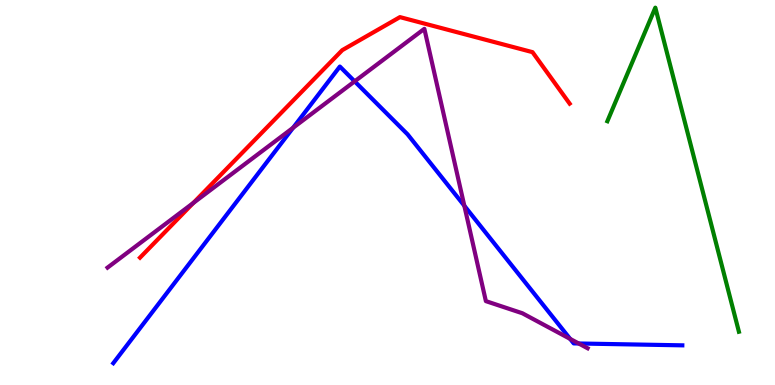[{'lines': ['blue', 'red'], 'intersections': []}, {'lines': ['green', 'red'], 'intersections': []}, {'lines': ['purple', 'red'], 'intersections': [{'x': 2.49, 'y': 4.73}]}, {'lines': ['blue', 'green'], 'intersections': []}, {'lines': ['blue', 'purple'], 'intersections': [{'x': 3.78, 'y': 6.68}, {'x': 4.58, 'y': 7.89}, {'x': 5.99, 'y': 4.66}, {'x': 7.36, 'y': 1.2}, {'x': 7.47, 'y': 1.08}]}, {'lines': ['green', 'purple'], 'intersections': []}]